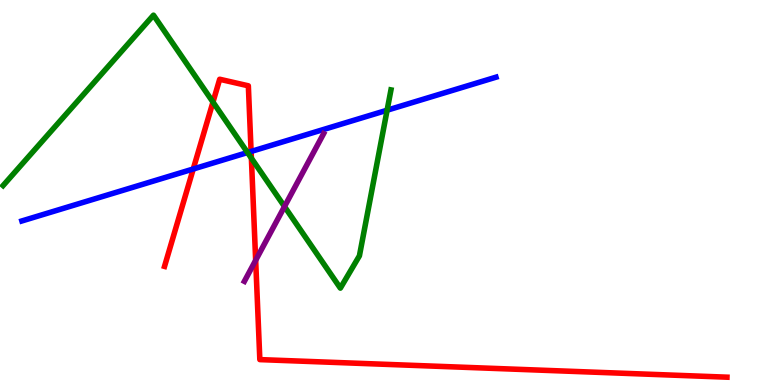[{'lines': ['blue', 'red'], 'intersections': [{'x': 2.49, 'y': 5.61}, {'x': 3.24, 'y': 6.07}]}, {'lines': ['green', 'red'], 'intersections': [{'x': 2.75, 'y': 7.35}, {'x': 3.24, 'y': 5.89}]}, {'lines': ['purple', 'red'], 'intersections': [{'x': 3.3, 'y': 3.24}]}, {'lines': ['blue', 'green'], 'intersections': [{'x': 3.19, 'y': 6.04}, {'x': 4.99, 'y': 7.14}]}, {'lines': ['blue', 'purple'], 'intersections': []}, {'lines': ['green', 'purple'], 'intersections': [{'x': 3.67, 'y': 4.64}]}]